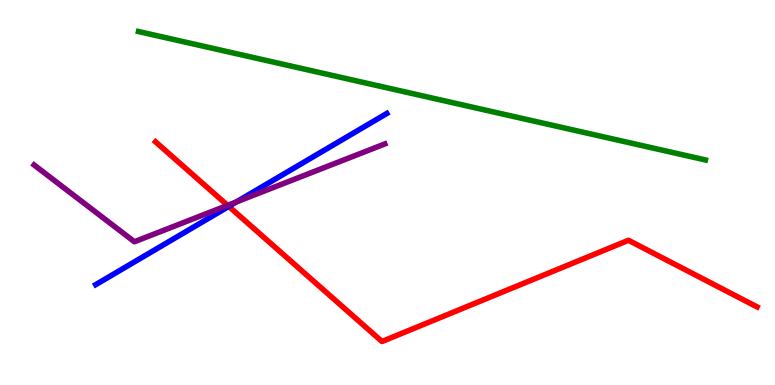[{'lines': ['blue', 'red'], 'intersections': [{'x': 2.95, 'y': 4.64}]}, {'lines': ['green', 'red'], 'intersections': []}, {'lines': ['purple', 'red'], 'intersections': [{'x': 2.94, 'y': 4.67}]}, {'lines': ['blue', 'green'], 'intersections': []}, {'lines': ['blue', 'purple'], 'intersections': [{'x': 3.05, 'y': 4.76}]}, {'lines': ['green', 'purple'], 'intersections': []}]